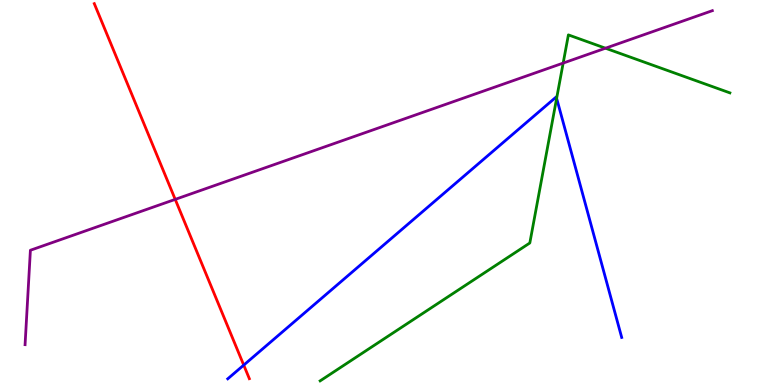[{'lines': ['blue', 'red'], 'intersections': [{'x': 3.15, 'y': 0.517}]}, {'lines': ['green', 'red'], 'intersections': []}, {'lines': ['purple', 'red'], 'intersections': [{'x': 2.26, 'y': 4.82}]}, {'lines': ['blue', 'green'], 'intersections': [{'x': 7.18, 'y': 7.45}]}, {'lines': ['blue', 'purple'], 'intersections': []}, {'lines': ['green', 'purple'], 'intersections': [{'x': 7.27, 'y': 8.36}, {'x': 7.81, 'y': 8.75}]}]